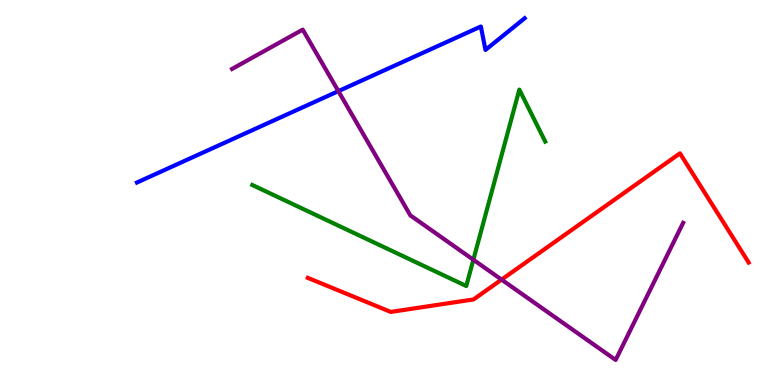[{'lines': ['blue', 'red'], 'intersections': []}, {'lines': ['green', 'red'], 'intersections': []}, {'lines': ['purple', 'red'], 'intersections': [{'x': 6.47, 'y': 2.74}]}, {'lines': ['blue', 'green'], 'intersections': []}, {'lines': ['blue', 'purple'], 'intersections': [{'x': 4.37, 'y': 7.63}]}, {'lines': ['green', 'purple'], 'intersections': [{'x': 6.11, 'y': 3.25}]}]